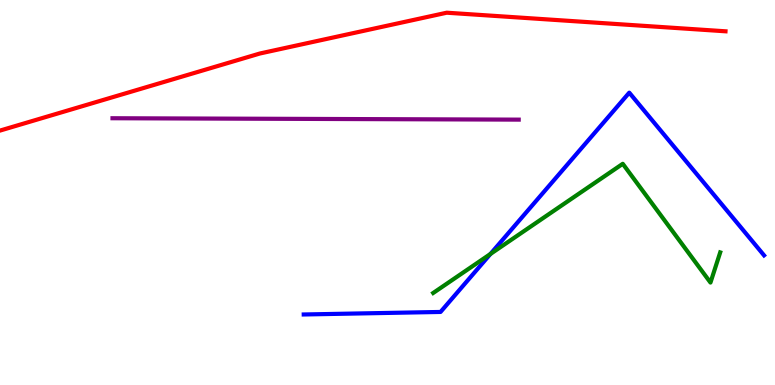[{'lines': ['blue', 'red'], 'intersections': []}, {'lines': ['green', 'red'], 'intersections': []}, {'lines': ['purple', 'red'], 'intersections': []}, {'lines': ['blue', 'green'], 'intersections': [{'x': 6.33, 'y': 3.4}]}, {'lines': ['blue', 'purple'], 'intersections': []}, {'lines': ['green', 'purple'], 'intersections': []}]